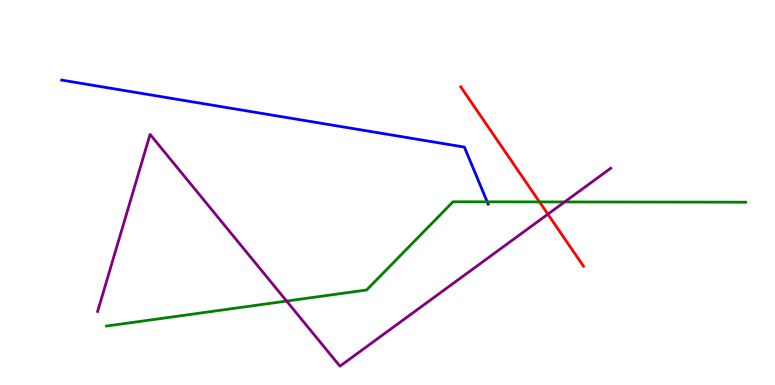[{'lines': ['blue', 'red'], 'intersections': []}, {'lines': ['green', 'red'], 'intersections': [{'x': 6.96, 'y': 4.76}]}, {'lines': ['purple', 'red'], 'intersections': [{'x': 7.07, 'y': 4.44}]}, {'lines': ['blue', 'green'], 'intersections': [{'x': 6.29, 'y': 4.76}]}, {'lines': ['blue', 'purple'], 'intersections': []}, {'lines': ['green', 'purple'], 'intersections': [{'x': 3.7, 'y': 2.18}, {'x': 7.29, 'y': 4.75}]}]